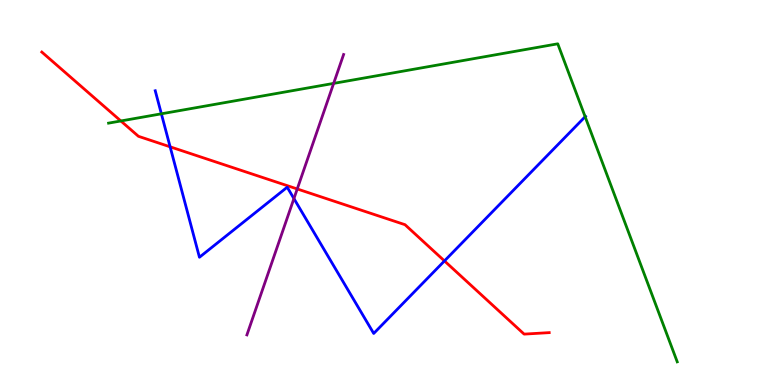[{'lines': ['blue', 'red'], 'intersections': [{'x': 2.2, 'y': 6.19}, {'x': 5.73, 'y': 3.22}]}, {'lines': ['green', 'red'], 'intersections': [{'x': 1.56, 'y': 6.86}]}, {'lines': ['purple', 'red'], 'intersections': [{'x': 3.84, 'y': 5.09}]}, {'lines': ['blue', 'green'], 'intersections': [{'x': 2.08, 'y': 7.04}, {'x': 7.55, 'y': 6.97}]}, {'lines': ['blue', 'purple'], 'intersections': [{'x': 3.79, 'y': 4.84}]}, {'lines': ['green', 'purple'], 'intersections': [{'x': 4.31, 'y': 7.83}]}]